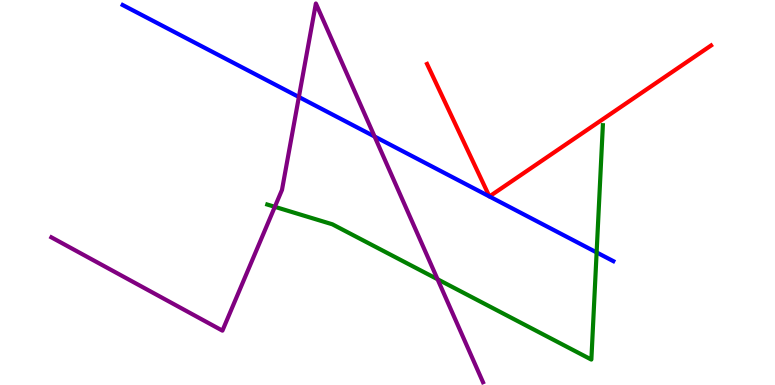[{'lines': ['blue', 'red'], 'intersections': []}, {'lines': ['green', 'red'], 'intersections': []}, {'lines': ['purple', 'red'], 'intersections': []}, {'lines': ['blue', 'green'], 'intersections': [{'x': 7.7, 'y': 3.44}]}, {'lines': ['blue', 'purple'], 'intersections': [{'x': 3.86, 'y': 7.48}, {'x': 4.83, 'y': 6.45}]}, {'lines': ['green', 'purple'], 'intersections': [{'x': 3.55, 'y': 4.63}, {'x': 5.65, 'y': 2.75}]}]